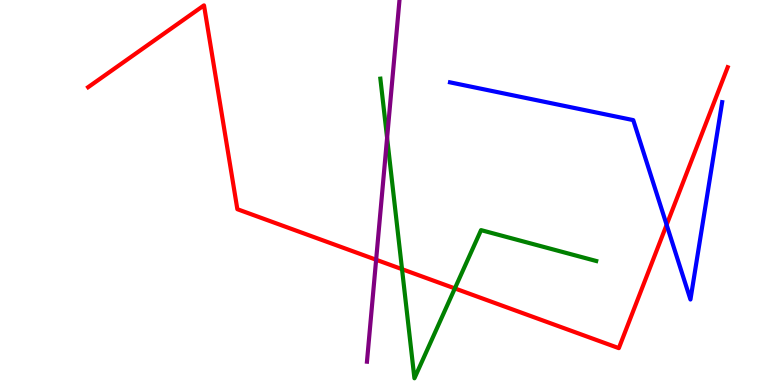[{'lines': ['blue', 'red'], 'intersections': [{'x': 8.6, 'y': 4.16}]}, {'lines': ['green', 'red'], 'intersections': [{'x': 5.19, 'y': 3.01}, {'x': 5.87, 'y': 2.51}]}, {'lines': ['purple', 'red'], 'intersections': [{'x': 4.85, 'y': 3.25}]}, {'lines': ['blue', 'green'], 'intersections': []}, {'lines': ['blue', 'purple'], 'intersections': []}, {'lines': ['green', 'purple'], 'intersections': [{'x': 4.99, 'y': 6.42}]}]